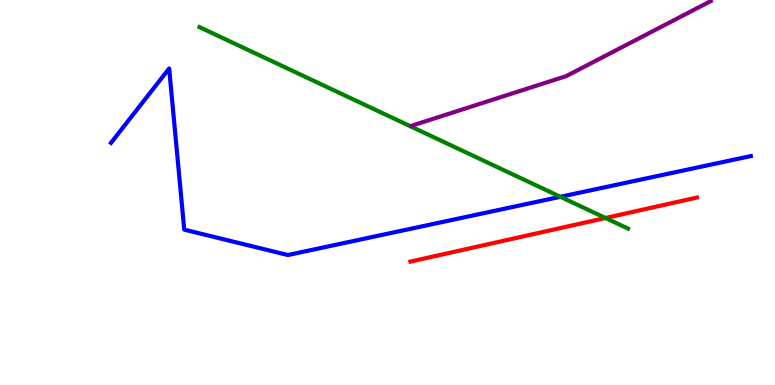[{'lines': ['blue', 'red'], 'intersections': []}, {'lines': ['green', 'red'], 'intersections': [{'x': 7.81, 'y': 4.34}]}, {'lines': ['purple', 'red'], 'intersections': []}, {'lines': ['blue', 'green'], 'intersections': [{'x': 7.23, 'y': 4.89}]}, {'lines': ['blue', 'purple'], 'intersections': []}, {'lines': ['green', 'purple'], 'intersections': []}]